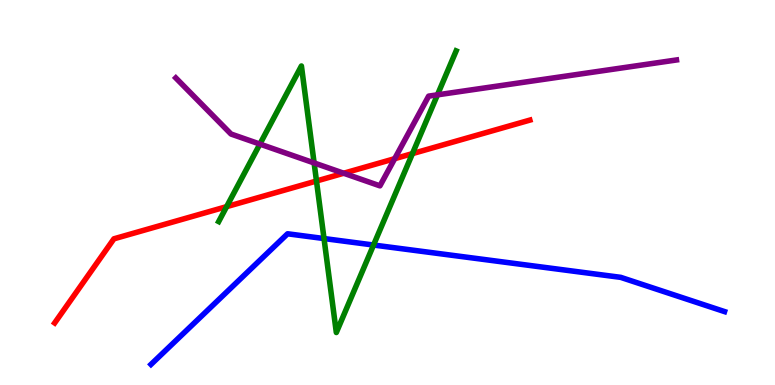[{'lines': ['blue', 'red'], 'intersections': []}, {'lines': ['green', 'red'], 'intersections': [{'x': 2.92, 'y': 4.63}, {'x': 4.08, 'y': 5.3}, {'x': 5.32, 'y': 6.01}]}, {'lines': ['purple', 'red'], 'intersections': [{'x': 4.43, 'y': 5.5}, {'x': 5.09, 'y': 5.88}]}, {'lines': ['blue', 'green'], 'intersections': [{'x': 4.18, 'y': 3.8}, {'x': 4.82, 'y': 3.64}]}, {'lines': ['blue', 'purple'], 'intersections': []}, {'lines': ['green', 'purple'], 'intersections': [{'x': 3.35, 'y': 6.26}, {'x': 4.05, 'y': 5.77}, {'x': 5.64, 'y': 7.54}]}]